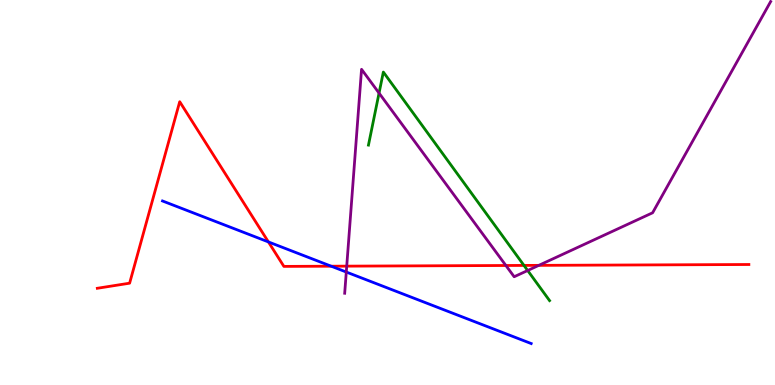[{'lines': ['blue', 'red'], 'intersections': [{'x': 3.46, 'y': 3.72}, {'x': 4.27, 'y': 3.09}]}, {'lines': ['green', 'red'], 'intersections': [{'x': 6.76, 'y': 3.11}]}, {'lines': ['purple', 'red'], 'intersections': [{'x': 4.47, 'y': 3.09}, {'x': 6.53, 'y': 3.1}, {'x': 6.95, 'y': 3.11}]}, {'lines': ['blue', 'green'], 'intersections': []}, {'lines': ['blue', 'purple'], 'intersections': [{'x': 4.47, 'y': 2.93}]}, {'lines': ['green', 'purple'], 'intersections': [{'x': 4.89, 'y': 7.58}, {'x': 6.81, 'y': 2.97}]}]